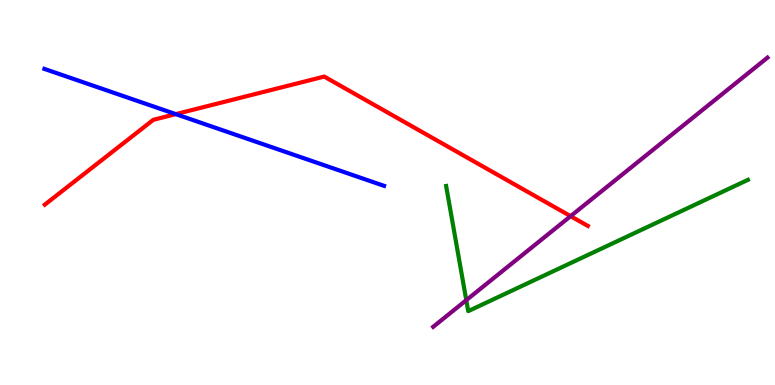[{'lines': ['blue', 'red'], 'intersections': [{'x': 2.27, 'y': 7.04}]}, {'lines': ['green', 'red'], 'intersections': []}, {'lines': ['purple', 'red'], 'intersections': [{'x': 7.36, 'y': 4.39}]}, {'lines': ['blue', 'green'], 'intersections': []}, {'lines': ['blue', 'purple'], 'intersections': []}, {'lines': ['green', 'purple'], 'intersections': [{'x': 6.02, 'y': 2.2}]}]